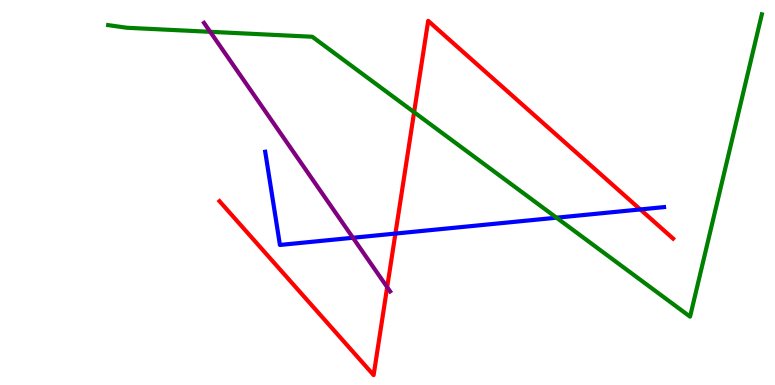[{'lines': ['blue', 'red'], 'intersections': [{'x': 5.1, 'y': 3.93}, {'x': 8.26, 'y': 4.56}]}, {'lines': ['green', 'red'], 'intersections': [{'x': 5.34, 'y': 7.09}]}, {'lines': ['purple', 'red'], 'intersections': [{'x': 5.0, 'y': 2.54}]}, {'lines': ['blue', 'green'], 'intersections': [{'x': 7.18, 'y': 4.35}]}, {'lines': ['blue', 'purple'], 'intersections': [{'x': 4.55, 'y': 3.82}]}, {'lines': ['green', 'purple'], 'intersections': [{'x': 2.71, 'y': 9.17}]}]